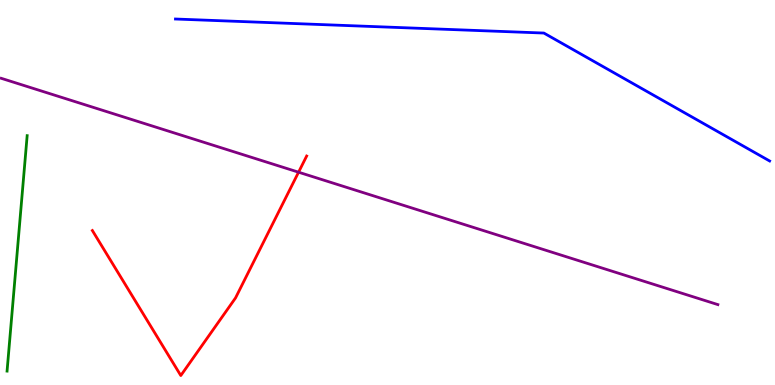[{'lines': ['blue', 'red'], 'intersections': []}, {'lines': ['green', 'red'], 'intersections': []}, {'lines': ['purple', 'red'], 'intersections': [{'x': 3.85, 'y': 5.53}]}, {'lines': ['blue', 'green'], 'intersections': []}, {'lines': ['blue', 'purple'], 'intersections': []}, {'lines': ['green', 'purple'], 'intersections': []}]